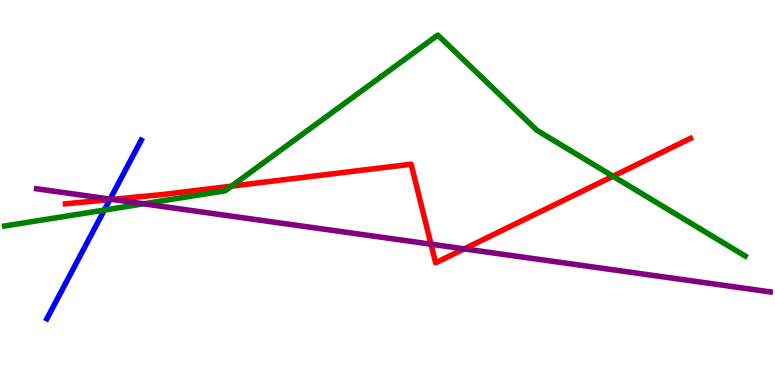[{'lines': ['blue', 'red'], 'intersections': [{'x': 1.42, 'y': 4.82}]}, {'lines': ['green', 'red'], 'intersections': [{'x': 2.99, 'y': 5.17}, {'x': 7.91, 'y': 5.42}]}, {'lines': ['purple', 'red'], 'intersections': [{'x': 1.45, 'y': 4.82}, {'x': 5.56, 'y': 3.66}, {'x': 5.99, 'y': 3.54}]}, {'lines': ['blue', 'green'], 'intersections': [{'x': 1.35, 'y': 4.54}]}, {'lines': ['blue', 'purple'], 'intersections': [{'x': 1.42, 'y': 4.83}]}, {'lines': ['green', 'purple'], 'intersections': [{'x': 1.85, 'y': 4.71}]}]